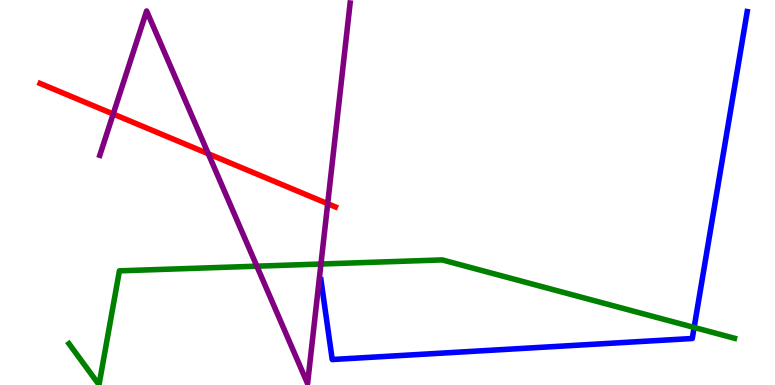[{'lines': ['blue', 'red'], 'intersections': []}, {'lines': ['green', 'red'], 'intersections': []}, {'lines': ['purple', 'red'], 'intersections': [{'x': 1.46, 'y': 7.04}, {'x': 2.69, 'y': 6.01}, {'x': 4.23, 'y': 4.71}]}, {'lines': ['blue', 'green'], 'intersections': [{'x': 8.96, 'y': 1.5}]}, {'lines': ['blue', 'purple'], 'intersections': []}, {'lines': ['green', 'purple'], 'intersections': [{'x': 3.31, 'y': 3.09}, {'x': 4.14, 'y': 3.14}]}]